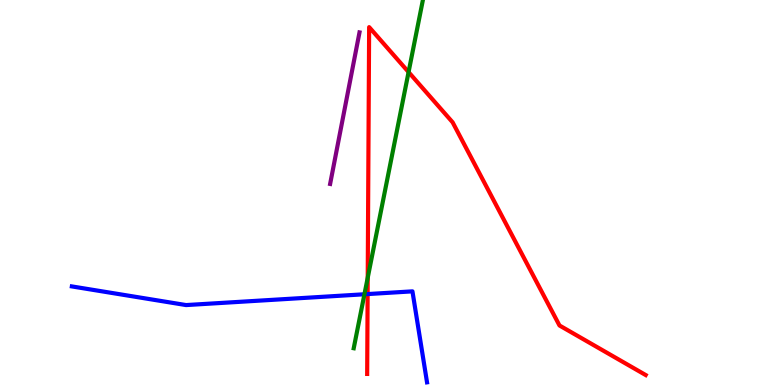[{'lines': ['blue', 'red'], 'intersections': [{'x': 4.74, 'y': 2.36}]}, {'lines': ['green', 'red'], 'intersections': [{'x': 4.74, 'y': 2.79}, {'x': 5.27, 'y': 8.13}]}, {'lines': ['purple', 'red'], 'intersections': []}, {'lines': ['blue', 'green'], 'intersections': [{'x': 4.7, 'y': 2.36}]}, {'lines': ['blue', 'purple'], 'intersections': []}, {'lines': ['green', 'purple'], 'intersections': []}]